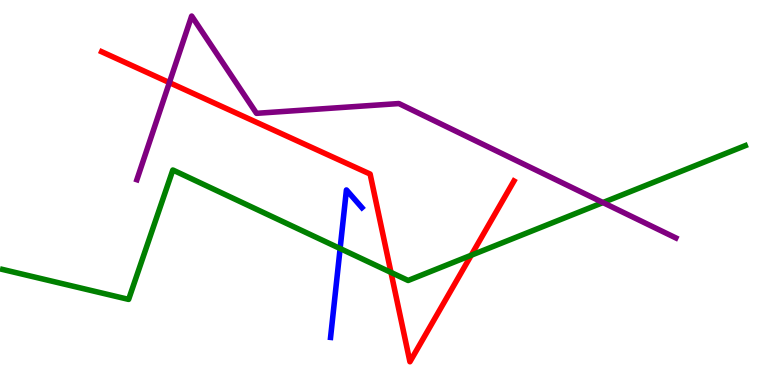[{'lines': ['blue', 'red'], 'intersections': []}, {'lines': ['green', 'red'], 'intersections': [{'x': 5.04, 'y': 2.92}, {'x': 6.08, 'y': 3.37}]}, {'lines': ['purple', 'red'], 'intersections': [{'x': 2.19, 'y': 7.85}]}, {'lines': ['blue', 'green'], 'intersections': [{'x': 4.39, 'y': 3.54}]}, {'lines': ['blue', 'purple'], 'intersections': []}, {'lines': ['green', 'purple'], 'intersections': [{'x': 7.78, 'y': 4.74}]}]